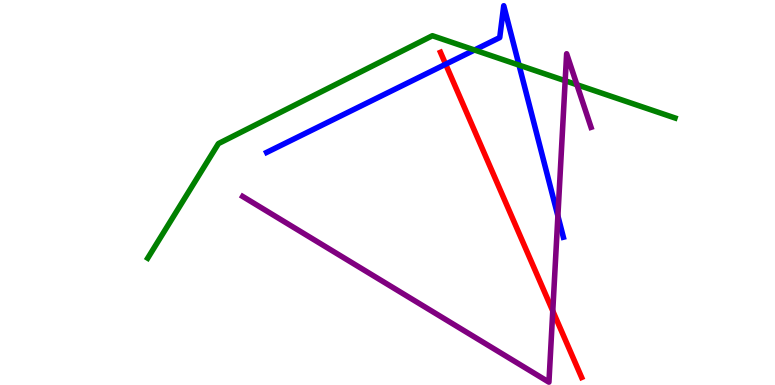[{'lines': ['blue', 'red'], 'intersections': [{'x': 5.75, 'y': 8.33}]}, {'lines': ['green', 'red'], 'intersections': []}, {'lines': ['purple', 'red'], 'intersections': [{'x': 7.13, 'y': 1.92}]}, {'lines': ['blue', 'green'], 'intersections': [{'x': 6.12, 'y': 8.7}, {'x': 6.7, 'y': 8.31}]}, {'lines': ['blue', 'purple'], 'intersections': [{'x': 7.2, 'y': 4.39}]}, {'lines': ['green', 'purple'], 'intersections': [{'x': 7.29, 'y': 7.9}, {'x': 7.44, 'y': 7.8}]}]